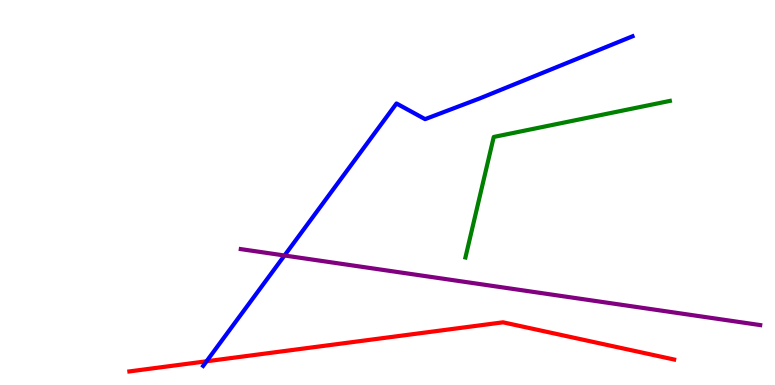[{'lines': ['blue', 'red'], 'intersections': [{'x': 2.67, 'y': 0.616}]}, {'lines': ['green', 'red'], 'intersections': []}, {'lines': ['purple', 'red'], 'intersections': []}, {'lines': ['blue', 'green'], 'intersections': []}, {'lines': ['blue', 'purple'], 'intersections': [{'x': 3.67, 'y': 3.36}]}, {'lines': ['green', 'purple'], 'intersections': []}]